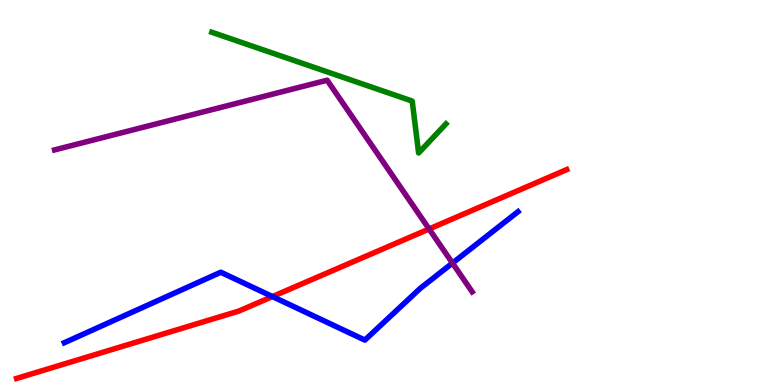[{'lines': ['blue', 'red'], 'intersections': [{'x': 3.52, 'y': 2.3}]}, {'lines': ['green', 'red'], 'intersections': []}, {'lines': ['purple', 'red'], 'intersections': [{'x': 5.54, 'y': 4.05}]}, {'lines': ['blue', 'green'], 'intersections': []}, {'lines': ['blue', 'purple'], 'intersections': [{'x': 5.84, 'y': 3.17}]}, {'lines': ['green', 'purple'], 'intersections': []}]